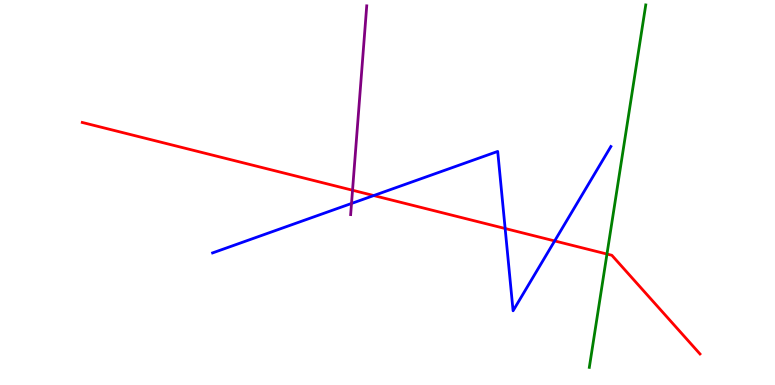[{'lines': ['blue', 'red'], 'intersections': [{'x': 4.82, 'y': 4.92}, {'x': 6.52, 'y': 4.06}, {'x': 7.16, 'y': 3.74}]}, {'lines': ['green', 'red'], 'intersections': [{'x': 7.83, 'y': 3.4}]}, {'lines': ['purple', 'red'], 'intersections': [{'x': 4.55, 'y': 5.06}]}, {'lines': ['blue', 'green'], 'intersections': []}, {'lines': ['blue', 'purple'], 'intersections': [{'x': 4.54, 'y': 4.72}]}, {'lines': ['green', 'purple'], 'intersections': []}]